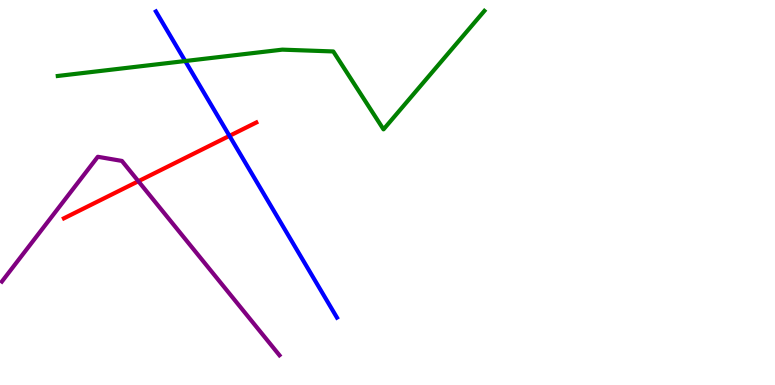[{'lines': ['blue', 'red'], 'intersections': [{'x': 2.96, 'y': 6.47}]}, {'lines': ['green', 'red'], 'intersections': []}, {'lines': ['purple', 'red'], 'intersections': [{'x': 1.79, 'y': 5.29}]}, {'lines': ['blue', 'green'], 'intersections': [{'x': 2.39, 'y': 8.41}]}, {'lines': ['blue', 'purple'], 'intersections': []}, {'lines': ['green', 'purple'], 'intersections': []}]